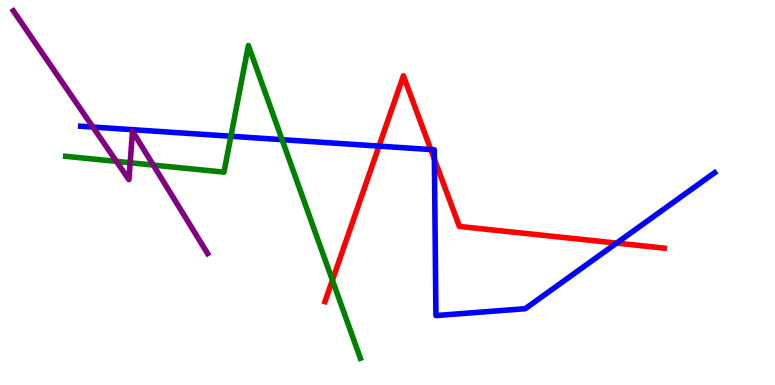[{'lines': ['blue', 'red'], 'intersections': [{'x': 4.89, 'y': 6.2}, {'x': 5.56, 'y': 6.12}, {'x': 5.6, 'y': 5.87}, {'x': 7.96, 'y': 3.69}]}, {'lines': ['green', 'red'], 'intersections': [{'x': 4.29, 'y': 2.72}]}, {'lines': ['purple', 'red'], 'intersections': []}, {'lines': ['blue', 'green'], 'intersections': [{'x': 2.98, 'y': 6.46}, {'x': 3.64, 'y': 6.37}]}, {'lines': ['blue', 'purple'], 'intersections': [{'x': 1.2, 'y': 6.7}]}, {'lines': ['green', 'purple'], 'intersections': [{'x': 1.5, 'y': 5.81}, {'x': 1.68, 'y': 5.77}, {'x': 1.98, 'y': 5.71}]}]